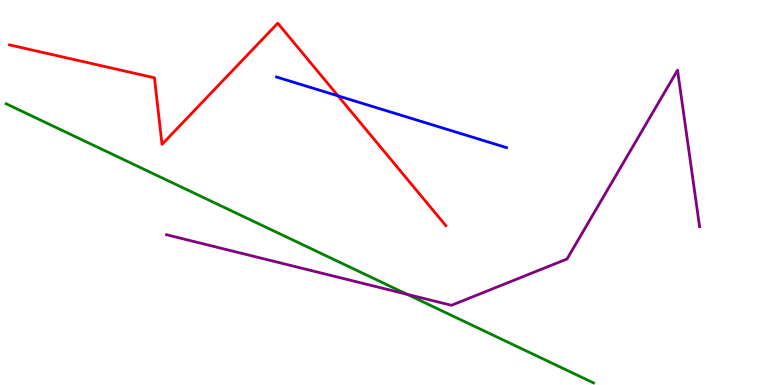[{'lines': ['blue', 'red'], 'intersections': [{'x': 4.36, 'y': 7.51}]}, {'lines': ['green', 'red'], 'intersections': []}, {'lines': ['purple', 'red'], 'intersections': []}, {'lines': ['blue', 'green'], 'intersections': []}, {'lines': ['blue', 'purple'], 'intersections': []}, {'lines': ['green', 'purple'], 'intersections': [{'x': 5.25, 'y': 2.36}]}]